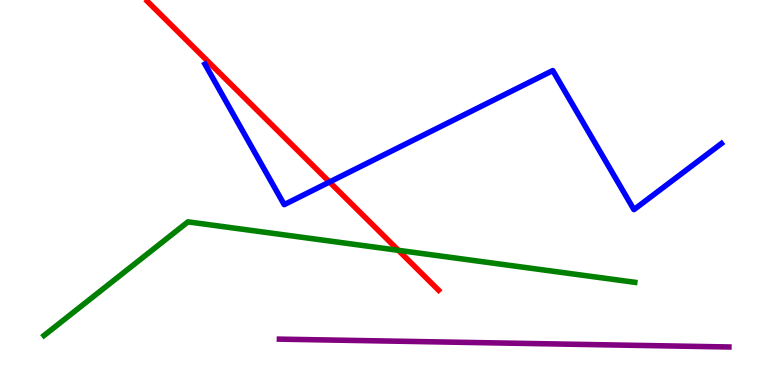[{'lines': ['blue', 'red'], 'intersections': [{'x': 4.25, 'y': 5.27}]}, {'lines': ['green', 'red'], 'intersections': [{'x': 5.14, 'y': 3.5}]}, {'lines': ['purple', 'red'], 'intersections': []}, {'lines': ['blue', 'green'], 'intersections': []}, {'lines': ['blue', 'purple'], 'intersections': []}, {'lines': ['green', 'purple'], 'intersections': []}]